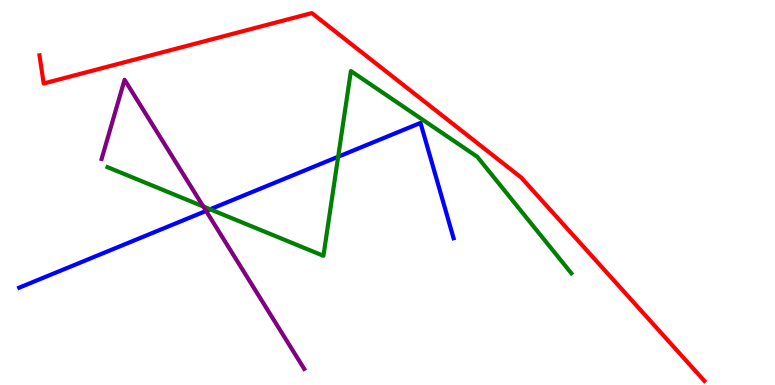[{'lines': ['blue', 'red'], 'intersections': []}, {'lines': ['green', 'red'], 'intersections': []}, {'lines': ['purple', 'red'], 'intersections': []}, {'lines': ['blue', 'green'], 'intersections': [{'x': 2.71, 'y': 4.56}, {'x': 4.36, 'y': 5.93}]}, {'lines': ['blue', 'purple'], 'intersections': [{'x': 2.66, 'y': 4.52}]}, {'lines': ['green', 'purple'], 'intersections': [{'x': 2.62, 'y': 4.64}]}]